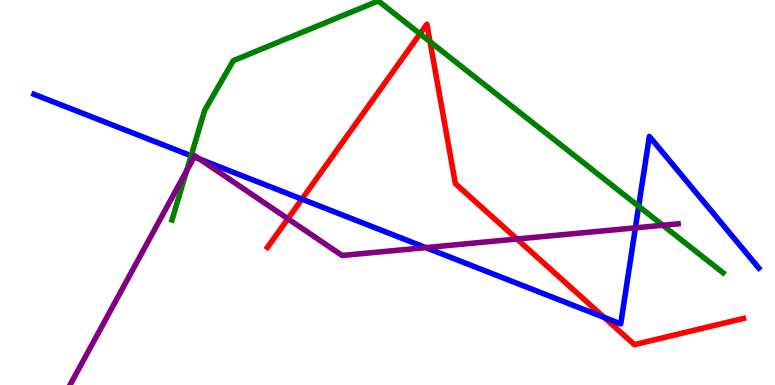[{'lines': ['blue', 'red'], 'intersections': [{'x': 3.9, 'y': 4.83}, {'x': 7.8, 'y': 1.76}]}, {'lines': ['green', 'red'], 'intersections': [{'x': 5.42, 'y': 9.12}, {'x': 5.55, 'y': 8.92}]}, {'lines': ['purple', 'red'], 'intersections': [{'x': 3.71, 'y': 4.32}, {'x': 6.67, 'y': 3.79}]}, {'lines': ['blue', 'green'], 'intersections': [{'x': 2.47, 'y': 5.95}, {'x': 8.24, 'y': 4.64}]}, {'lines': ['blue', 'purple'], 'intersections': [{'x': 2.5, 'y': 5.92}, {'x': 2.58, 'y': 5.87}, {'x': 5.49, 'y': 3.57}, {'x': 8.2, 'y': 4.08}]}, {'lines': ['green', 'purple'], 'intersections': [{'x': 2.41, 'y': 5.57}, {'x': 8.55, 'y': 4.15}]}]